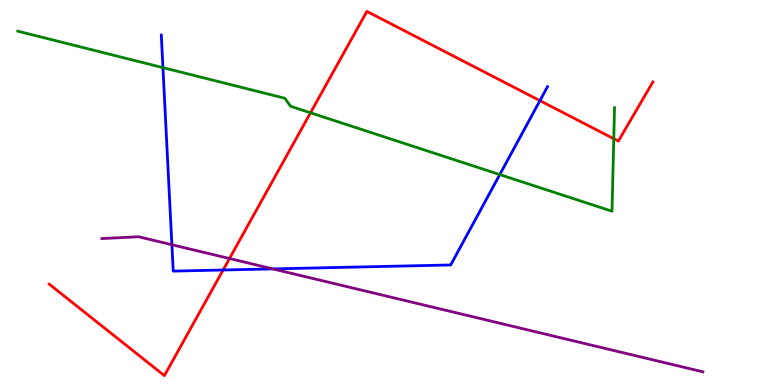[{'lines': ['blue', 'red'], 'intersections': [{'x': 2.88, 'y': 2.99}, {'x': 6.97, 'y': 7.39}]}, {'lines': ['green', 'red'], 'intersections': [{'x': 4.01, 'y': 7.07}, {'x': 7.92, 'y': 6.4}]}, {'lines': ['purple', 'red'], 'intersections': [{'x': 2.96, 'y': 3.29}]}, {'lines': ['blue', 'green'], 'intersections': [{'x': 2.1, 'y': 8.24}, {'x': 6.45, 'y': 5.47}]}, {'lines': ['blue', 'purple'], 'intersections': [{'x': 2.22, 'y': 3.64}, {'x': 3.52, 'y': 3.02}]}, {'lines': ['green', 'purple'], 'intersections': []}]